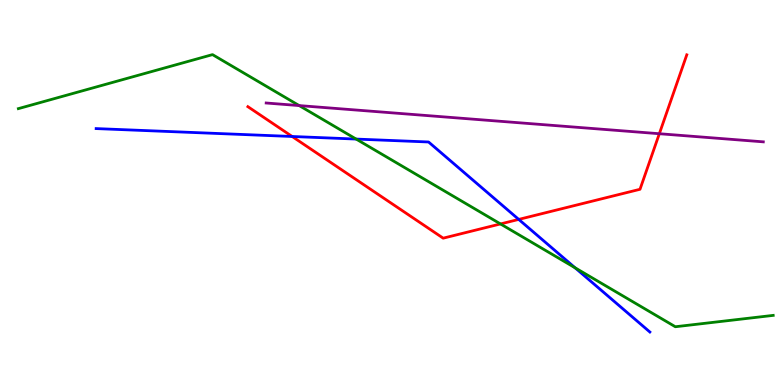[{'lines': ['blue', 'red'], 'intersections': [{'x': 3.77, 'y': 6.45}, {'x': 6.69, 'y': 4.3}]}, {'lines': ['green', 'red'], 'intersections': [{'x': 6.46, 'y': 4.18}]}, {'lines': ['purple', 'red'], 'intersections': [{'x': 8.51, 'y': 6.53}]}, {'lines': ['blue', 'green'], 'intersections': [{'x': 4.6, 'y': 6.39}, {'x': 7.42, 'y': 3.04}]}, {'lines': ['blue', 'purple'], 'intersections': []}, {'lines': ['green', 'purple'], 'intersections': [{'x': 3.86, 'y': 7.26}]}]